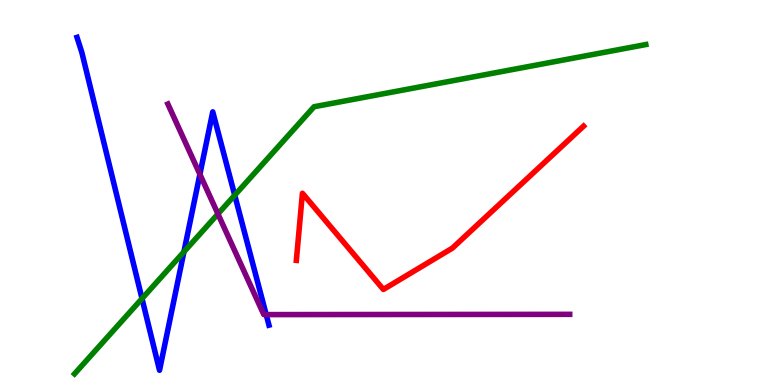[{'lines': ['blue', 'red'], 'intersections': []}, {'lines': ['green', 'red'], 'intersections': []}, {'lines': ['purple', 'red'], 'intersections': []}, {'lines': ['blue', 'green'], 'intersections': [{'x': 1.83, 'y': 2.24}, {'x': 2.37, 'y': 3.46}, {'x': 3.03, 'y': 4.93}]}, {'lines': ['blue', 'purple'], 'intersections': [{'x': 2.58, 'y': 5.47}, {'x': 3.43, 'y': 1.83}]}, {'lines': ['green', 'purple'], 'intersections': [{'x': 2.81, 'y': 4.44}]}]